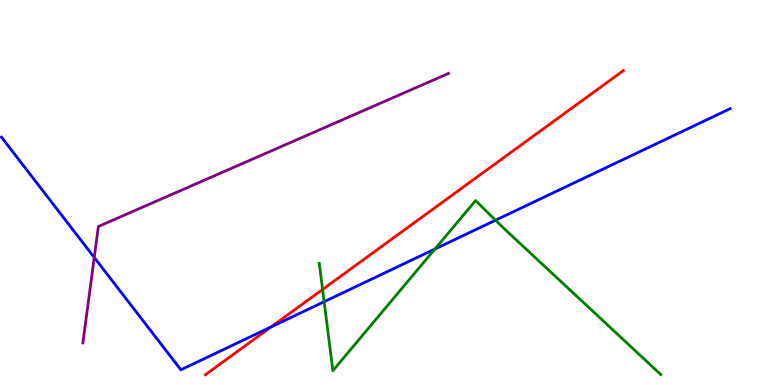[{'lines': ['blue', 'red'], 'intersections': [{'x': 3.5, 'y': 1.51}]}, {'lines': ['green', 'red'], 'intersections': [{'x': 4.16, 'y': 2.48}]}, {'lines': ['purple', 'red'], 'intersections': []}, {'lines': ['blue', 'green'], 'intersections': [{'x': 4.18, 'y': 2.16}, {'x': 5.61, 'y': 3.53}, {'x': 6.39, 'y': 4.28}]}, {'lines': ['blue', 'purple'], 'intersections': [{'x': 1.22, 'y': 3.31}]}, {'lines': ['green', 'purple'], 'intersections': []}]